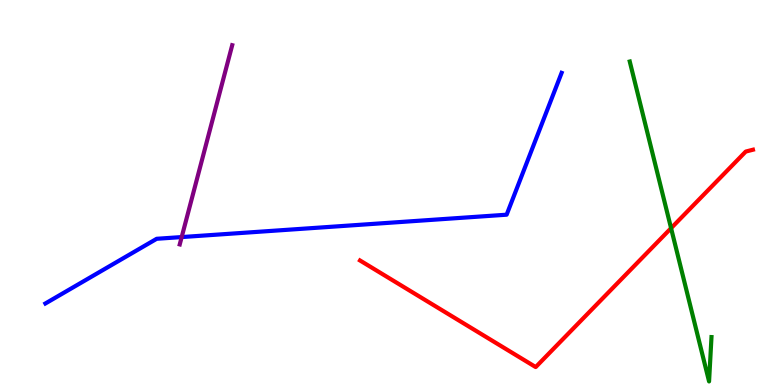[{'lines': ['blue', 'red'], 'intersections': []}, {'lines': ['green', 'red'], 'intersections': [{'x': 8.66, 'y': 4.07}]}, {'lines': ['purple', 'red'], 'intersections': []}, {'lines': ['blue', 'green'], 'intersections': []}, {'lines': ['blue', 'purple'], 'intersections': [{'x': 2.34, 'y': 3.84}]}, {'lines': ['green', 'purple'], 'intersections': []}]